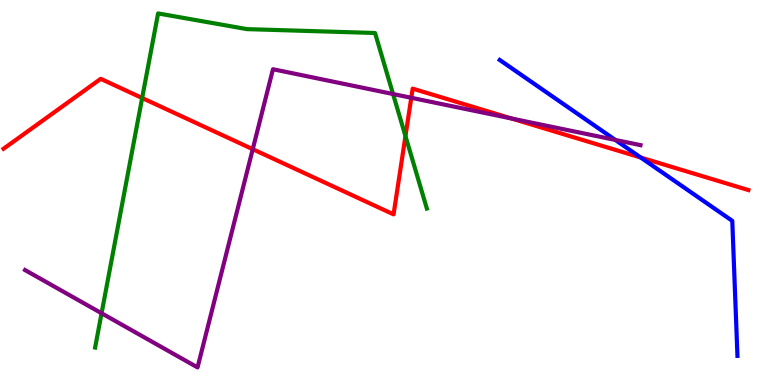[{'lines': ['blue', 'red'], 'intersections': [{'x': 8.27, 'y': 5.91}]}, {'lines': ['green', 'red'], 'intersections': [{'x': 1.83, 'y': 7.45}, {'x': 5.23, 'y': 6.47}]}, {'lines': ['purple', 'red'], 'intersections': [{'x': 3.26, 'y': 6.12}, {'x': 5.31, 'y': 7.46}, {'x': 6.6, 'y': 6.92}]}, {'lines': ['blue', 'green'], 'intersections': []}, {'lines': ['blue', 'purple'], 'intersections': [{'x': 7.94, 'y': 6.37}]}, {'lines': ['green', 'purple'], 'intersections': [{'x': 1.31, 'y': 1.86}, {'x': 5.07, 'y': 7.56}]}]